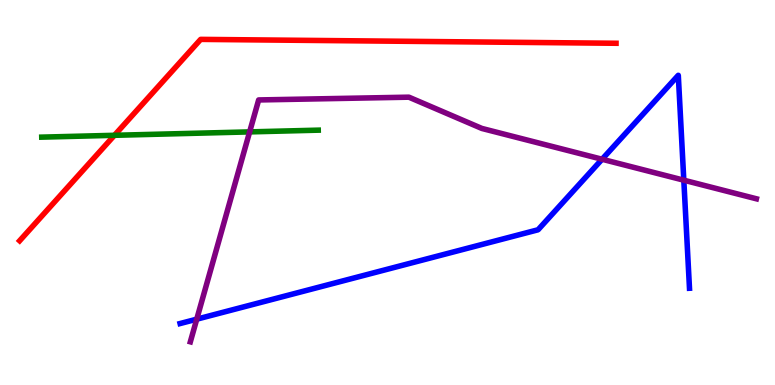[{'lines': ['blue', 'red'], 'intersections': []}, {'lines': ['green', 'red'], 'intersections': [{'x': 1.48, 'y': 6.49}]}, {'lines': ['purple', 'red'], 'intersections': []}, {'lines': ['blue', 'green'], 'intersections': []}, {'lines': ['blue', 'purple'], 'intersections': [{'x': 2.54, 'y': 1.71}, {'x': 7.77, 'y': 5.86}, {'x': 8.82, 'y': 5.32}]}, {'lines': ['green', 'purple'], 'intersections': [{'x': 3.22, 'y': 6.57}]}]